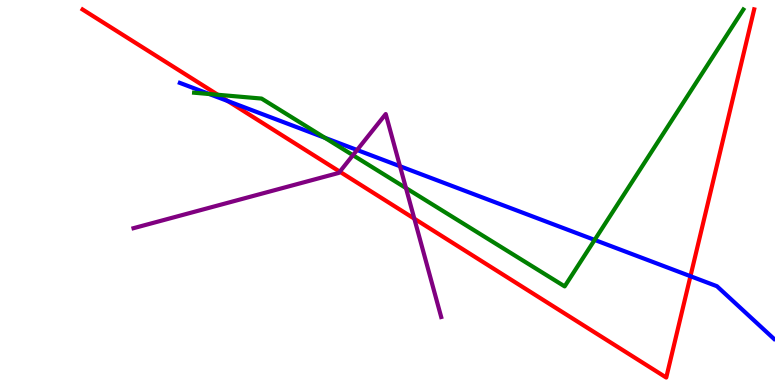[{'lines': ['blue', 'red'], 'intersections': [{'x': 2.94, 'y': 7.38}, {'x': 8.91, 'y': 2.83}]}, {'lines': ['green', 'red'], 'intersections': [{'x': 2.81, 'y': 7.54}]}, {'lines': ['purple', 'red'], 'intersections': [{'x': 4.38, 'y': 5.54}, {'x': 5.35, 'y': 4.32}]}, {'lines': ['blue', 'green'], 'intersections': [{'x': 2.7, 'y': 7.56}, {'x': 4.19, 'y': 6.42}, {'x': 7.67, 'y': 3.77}]}, {'lines': ['blue', 'purple'], 'intersections': [{'x': 4.61, 'y': 6.1}, {'x': 5.16, 'y': 5.68}]}, {'lines': ['green', 'purple'], 'intersections': [{'x': 4.55, 'y': 5.97}, {'x': 5.24, 'y': 5.12}]}]